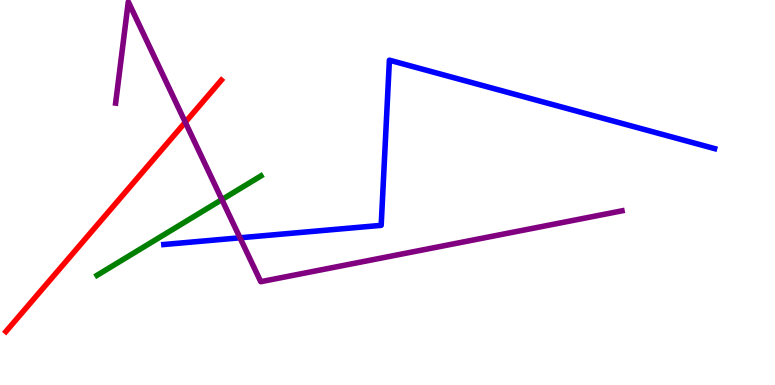[{'lines': ['blue', 'red'], 'intersections': []}, {'lines': ['green', 'red'], 'intersections': []}, {'lines': ['purple', 'red'], 'intersections': [{'x': 2.39, 'y': 6.83}]}, {'lines': ['blue', 'green'], 'intersections': []}, {'lines': ['blue', 'purple'], 'intersections': [{'x': 3.1, 'y': 3.82}]}, {'lines': ['green', 'purple'], 'intersections': [{'x': 2.86, 'y': 4.82}]}]